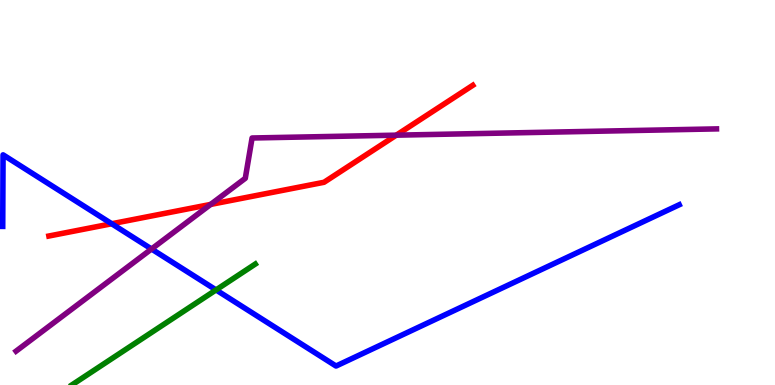[{'lines': ['blue', 'red'], 'intersections': [{'x': 1.44, 'y': 4.19}]}, {'lines': ['green', 'red'], 'intersections': []}, {'lines': ['purple', 'red'], 'intersections': [{'x': 2.72, 'y': 4.69}, {'x': 5.11, 'y': 6.49}]}, {'lines': ['blue', 'green'], 'intersections': [{'x': 2.79, 'y': 2.47}]}, {'lines': ['blue', 'purple'], 'intersections': [{'x': 1.96, 'y': 3.53}]}, {'lines': ['green', 'purple'], 'intersections': []}]